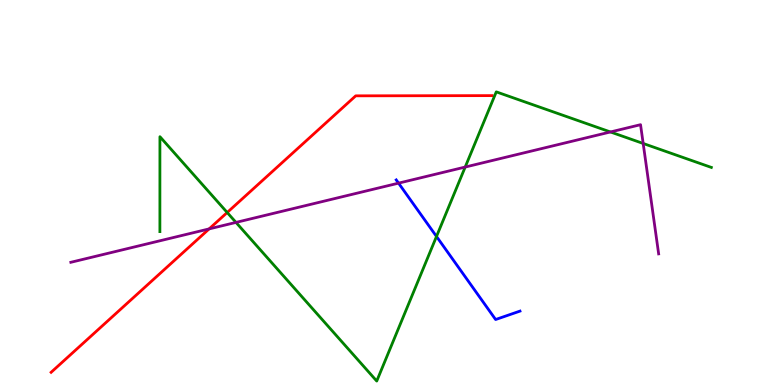[{'lines': ['blue', 'red'], 'intersections': []}, {'lines': ['green', 'red'], 'intersections': [{'x': 2.93, 'y': 4.48}]}, {'lines': ['purple', 'red'], 'intersections': [{'x': 2.7, 'y': 4.05}]}, {'lines': ['blue', 'green'], 'intersections': [{'x': 5.63, 'y': 3.86}]}, {'lines': ['blue', 'purple'], 'intersections': [{'x': 5.14, 'y': 5.24}]}, {'lines': ['green', 'purple'], 'intersections': [{'x': 3.04, 'y': 4.22}, {'x': 6.0, 'y': 5.66}, {'x': 7.88, 'y': 6.57}, {'x': 8.3, 'y': 6.27}]}]